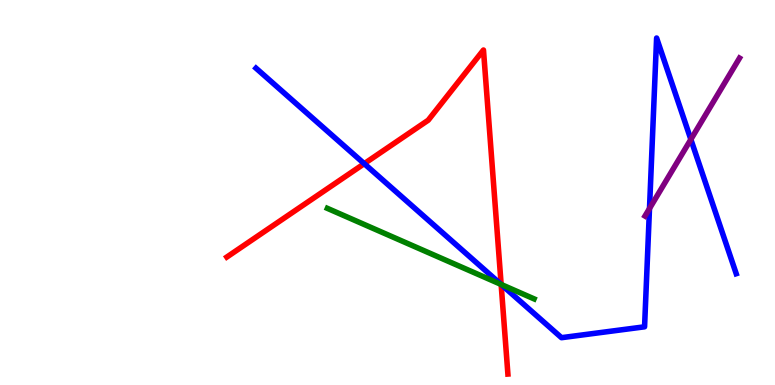[{'lines': ['blue', 'red'], 'intersections': [{'x': 4.7, 'y': 5.75}, {'x': 6.47, 'y': 2.61}]}, {'lines': ['green', 'red'], 'intersections': [{'x': 6.47, 'y': 2.61}]}, {'lines': ['purple', 'red'], 'intersections': []}, {'lines': ['blue', 'green'], 'intersections': [{'x': 6.47, 'y': 2.61}]}, {'lines': ['blue', 'purple'], 'intersections': [{'x': 8.38, 'y': 4.58}, {'x': 8.91, 'y': 6.38}]}, {'lines': ['green', 'purple'], 'intersections': []}]